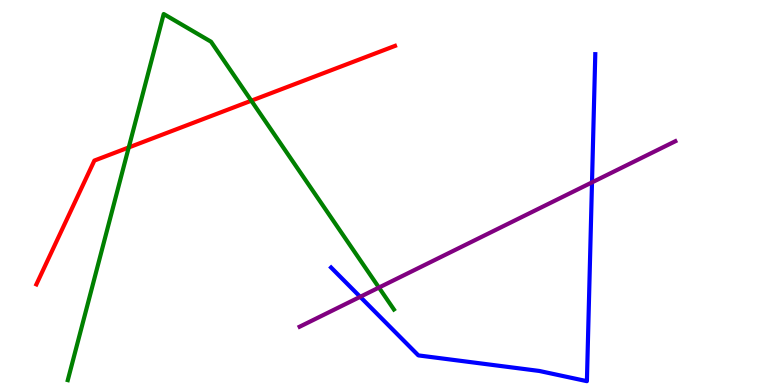[{'lines': ['blue', 'red'], 'intersections': []}, {'lines': ['green', 'red'], 'intersections': [{'x': 1.66, 'y': 6.17}, {'x': 3.24, 'y': 7.38}]}, {'lines': ['purple', 'red'], 'intersections': []}, {'lines': ['blue', 'green'], 'intersections': []}, {'lines': ['blue', 'purple'], 'intersections': [{'x': 4.65, 'y': 2.29}, {'x': 7.64, 'y': 5.26}]}, {'lines': ['green', 'purple'], 'intersections': [{'x': 4.89, 'y': 2.53}]}]